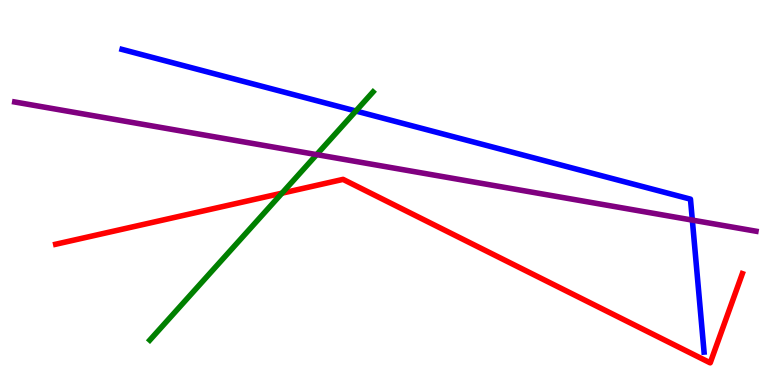[{'lines': ['blue', 'red'], 'intersections': []}, {'lines': ['green', 'red'], 'intersections': [{'x': 3.64, 'y': 4.98}]}, {'lines': ['purple', 'red'], 'intersections': []}, {'lines': ['blue', 'green'], 'intersections': [{'x': 4.59, 'y': 7.12}]}, {'lines': ['blue', 'purple'], 'intersections': [{'x': 8.93, 'y': 4.28}]}, {'lines': ['green', 'purple'], 'intersections': [{'x': 4.09, 'y': 5.98}]}]